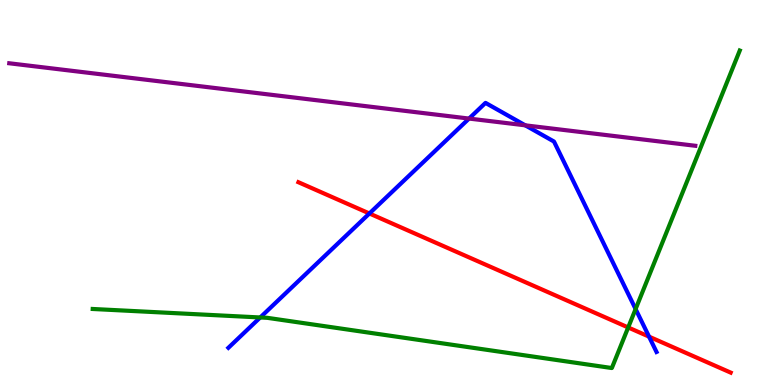[{'lines': ['blue', 'red'], 'intersections': [{'x': 4.77, 'y': 4.46}, {'x': 8.37, 'y': 1.26}]}, {'lines': ['green', 'red'], 'intersections': [{'x': 8.11, 'y': 1.49}]}, {'lines': ['purple', 'red'], 'intersections': []}, {'lines': ['blue', 'green'], 'intersections': [{'x': 3.36, 'y': 1.75}, {'x': 8.2, 'y': 1.97}]}, {'lines': ['blue', 'purple'], 'intersections': [{'x': 6.05, 'y': 6.92}, {'x': 6.78, 'y': 6.74}]}, {'lines': ['green', 'purple'], 'intersections': []}]